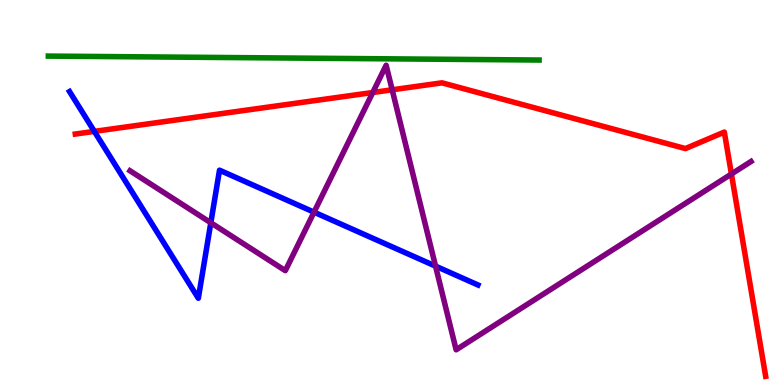[{'lines': ['blue', 'red'], 'intersections': [{'x': 1.22, 'y': 6.59}]}, {'lines': ['green', 'red'], 'intersections': []}, {'lines': ['purple', 'red'], 'intersections': [{'x': 4.81, 'y': 7.6}, {'x': 5.06, 'y': 7.67}, {'x': 9.44, 'y': 5.48}]}, {'lines': ['blue', 'green'], 'intersections': []}, {'lines': ['blue', 'purple'], 'intersections': [{'x': 2.72, 'y': 4.21}, {'x': 4.05, 'y': 4.49}, {'x': 5.62, 'y': 3.09}]}, {'lines': ['green', 'purple'], 'intersections': []}]